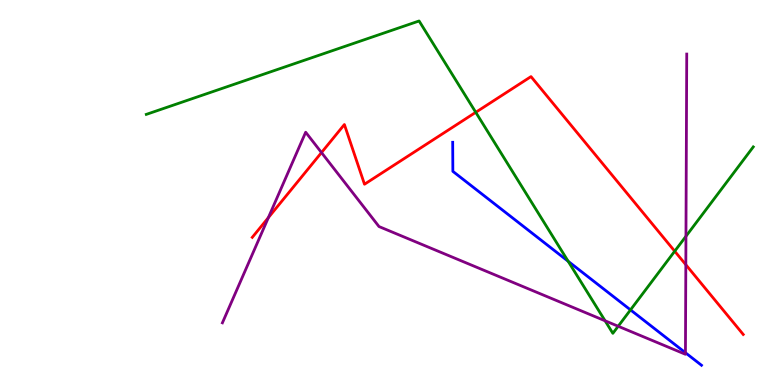[{'lines': ['blue', 'red'], 'intersections': []}, {'lines': ['green', 'red'], 'intersections': [{'x': 6.14, 'y': 7.08}, {'x': 8.71, 'y': 3.48}]}, {'lines': ['purple', 'red'], 'intersections': [{'x': 3.46, 'y': 4.35}, {'x': 4.15, 'y': 6.04}, {'x': 8.85, 'y': 3.12}]}, {'lines': ['blue', 'green'], 'intersections': [{'x': 7.33, 'y': 3.21}, {'x': 8.14, 'y': 1.95}]}, {'lines': ['blue', 'purple'], 'intersections': [{'x': 8.84, 'y': 0.838}]}, {'lines': ['green', 'purple'], 'intersections': [{'x': 7.81, 'y': 1.67}, {'x': 7.98, 'y': 1.53}, {'x': 8.85, 'y': 3.86}]}]